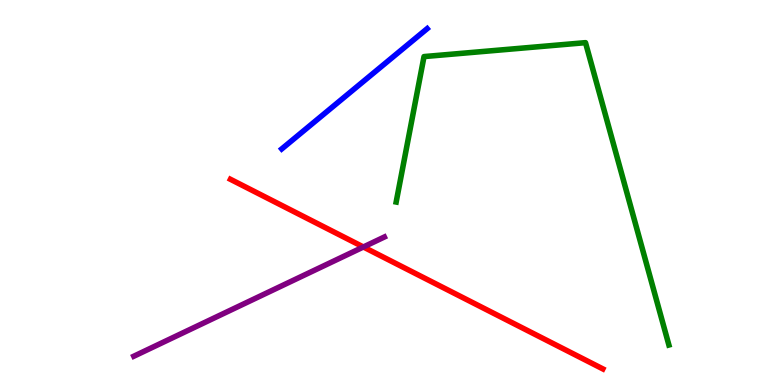[{'lines': ['blue', 'red'], 'intersections': []}, {'lines': ['green', 'red'], 'intersections': []}, {'lines': ['purple', 'red'], 'intersections': [{'x': 4.69, 'y': 3.58}]}, {'lines': ['blue', 'green'], 'intersections': []}, {'lines': ['blue', 'purple'], 'intersections': []}, {'lines': ['green', 'purple'], 'intersections': []}]